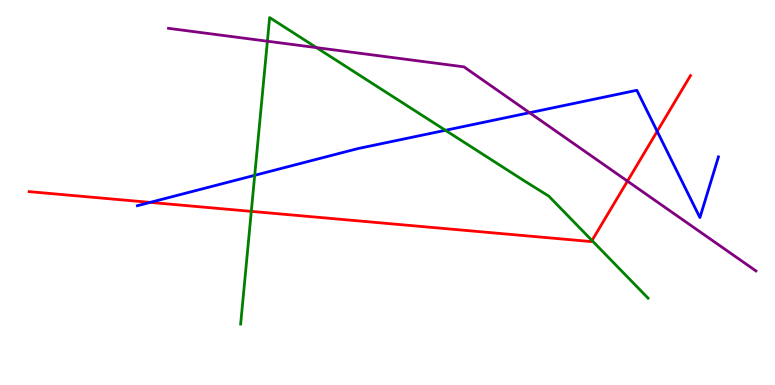[{'lines': ['blue', 'red'], 'intersections': [{'x': 1.94, 'y': 4.74}, {'x': 8.48, 'y': 6.59}]}, {'lines': ['green', 'red'], 'intersections': [{'x': 3.24, 'y': 4.51}, {'x': 7.64, 'y': 3.75}]}, {'lines': ['purple', 'red'], 'intersections': [{'x': 8.1, 'y': 5.3}]}, {'lines': ['blue', 'green'], 'intersections': [{'x': 3.29, 'y': 5.45}, {'x': 5.75, 'y': 6.62}]}, {'lines': ['blue', 'purple'], 'intersections': [{'x': 6.83, 'y': 7.07}]}, {'lines': ['green', 'purple'], 'intersections': [{'x': 3.45, 'y': 8.93}, {'x': 4.08, 'y': 8.76}]}]